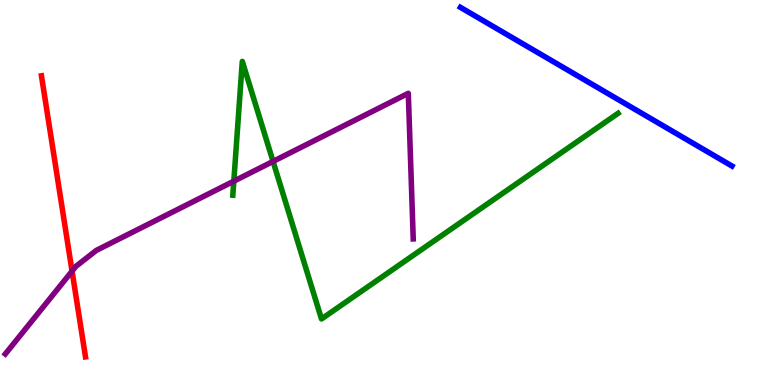[{'lines': ['blue', 'red'], 'intersections': []}, {'lines': ['green', 'red'], 'intersections': []}, {'lines': ['purple', 'red'], 'intersections': [{'x': 0.93, 'y': 2.96}]}, {'lines': ['blue', 'green'], 'intersections': []}, {'lines': ['blue', 'purple'], 'intersections': []}, {'lines': ['green', 'purple'], 'intersections': [{'x': 3.02, 'y': 5.29}, {'x': 3.52, 'y': 5.81}]}]